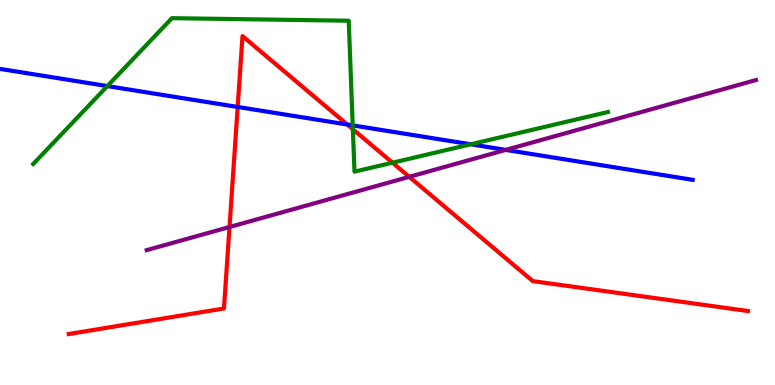[{'lines': ['blue', 'red'], 'intersections': [{'x': 3.07, 'y': 7.22}, {'x': 4.48, 'y': 6.77}]}, {'lines': ['green', 'red'], 'intersections': [{'x': 4.55, 'y': 6.64}, {'x': 5.06, 'y': 5.77}]}, {'lines': ['purple', 'red'], 'intersections': [{'x': 2.96, 'y': 4.1}, {'x': 5.28, 'y': 5.41}]}, {'lines': ['blue', 'green'], 'intersections': [{'x': 1.39, 'y': 7.76}, {'x': 4.55, 'y': 6.74}, {'x': 6.07, 'y': 6.25}]}, {'lines': ['blue', 'purple'], 'intersections': [{'x': 6.53, 'y': 6.11}]}, {'lines': ['green', 'purple'], 'intersections': []}]